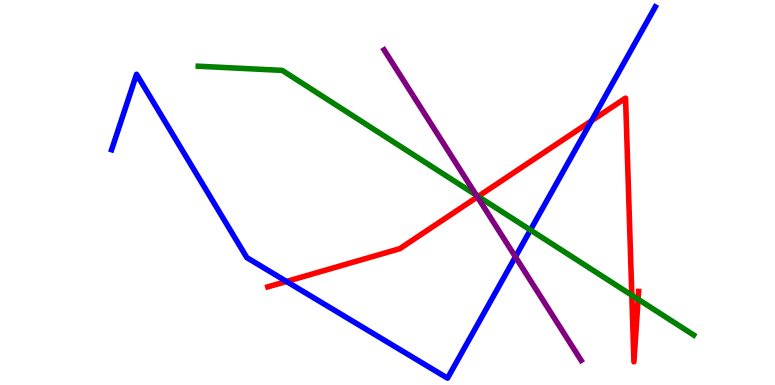[{'lines': ['blue', 'red'], 'intersections': [{'x': 3.7, 'y': 2.69}, {'x': 7.63, 'y': 6.86}]}, {'lines': ['green', 'red'], 'intersections': [{'x': 6.17, 'y': 4.9}, {'x': 8.15, 'y': 2.33}, {'x': 8.23, 'y': 2.23}]}, {'lines': ['purple', 'red'], 'intersections': [{'x': 6.16, 'y': 4.89}]}, {'lines': ['blue', 'green'], 'intersections': [{'x': 6.84, 'y': 4.03}]}, {'lines': ['blue', 'purple'], 'intersections': [{'x': 6.65, 'y': 3.33}]}, {'lines': ['green', 'purple'], 'intersections': [{'x': 6.15, 'y': 4.93}]}]